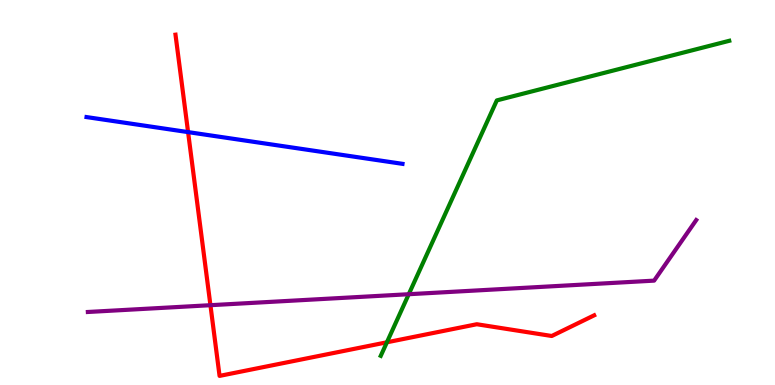[{'lines': ['blue', 'red'], 'intersections': [{'x': 2.43, 'y': 6.57}]}, {'lines': ['green', 'red'], 'intersections': [{'x': 4.99, 'y': 1.11}]}, {'lines': ['purple', 'red'], 'intersections': [{'x': 2.72, 'y': 2.07}]}, {'lines': ['blue', 'green'], 'intersections': []}, {'lines': ['blue', 'purple'], 'intersections': []}, {'lines': ['green', 'purple'], 'intersections': [{'x': 5.27, 'y': 2.36}]}]